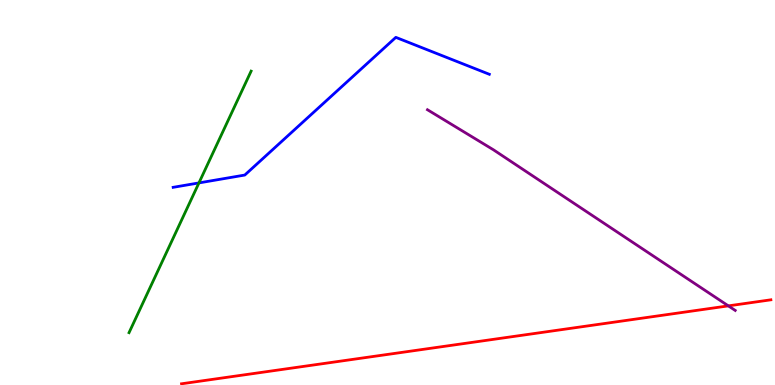[{'lines': ['blue', 'red'], 'intersections': []}, {'lines': ['green', 'red'], 'intersections': []}, {'lines': ['purple', 'red'], 'intersections': [{'x': 9.4, 'y': 2.06}]}, {'lines': ['blue', 'green'], 'intersections': [{'x': 2.57, 'y': 5.25}]}, {'lines': ['blue', 'purple'], 'intersections': []}, {'lines': ['green', 'purple'], 'intersections': []}]